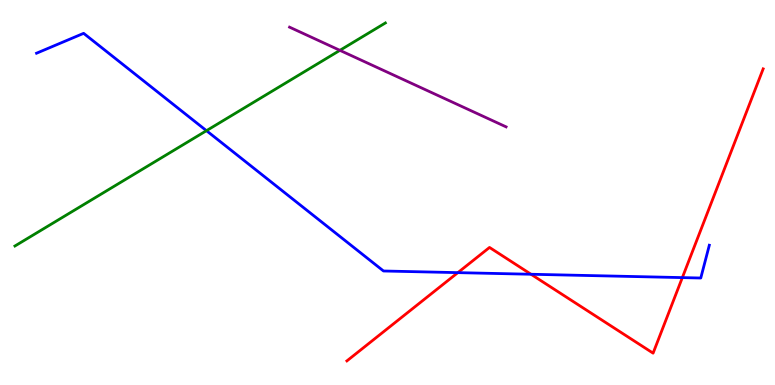[{'lines': ['blue', 'red'], 'intersections': [{'x': 5.91, 'y': 2.92}, {'x': 6.85, 'y': 2.88}, {'x': 8.8, 'y': 2.79}]}, {'lines': ['green', 'red'], 'intersections': []}, {'lines': ['purple', 'red'], 'intersections': []}, {'lines': ['blue', 'green'], 'intersections': [{'x': 2.66, 'y': 6.61}]}, {'lines': ['blue', 'purple'], 'intersections': []}, {'lines': ['green', 'purple'], 'intersections': [{'x': 4.39, 'y': 8.69}]}]